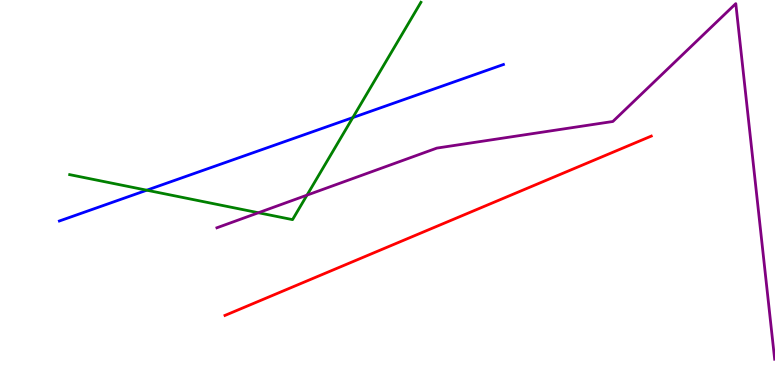[{'lines': ['blue', 'red'], 'intersections': []}, {'lines': ['green', 'red'], 'intersections': []}, {'lines': ['purple', 'red'], 'intersections': []}, {'lines': ['blue', 'green'], 'intersections': [{'x': 1.89, 'y': 5.06}, {'x': 4.55, 'y': 6.95}]}, {'lines': ['blue', 'purple'], 'intersections': []}, {'lines': ['green', 'purple'], 'intersections': [{'x': 3.33, 'y': 4.47}, {'x': 3.96, 'y': 4.93}]}]